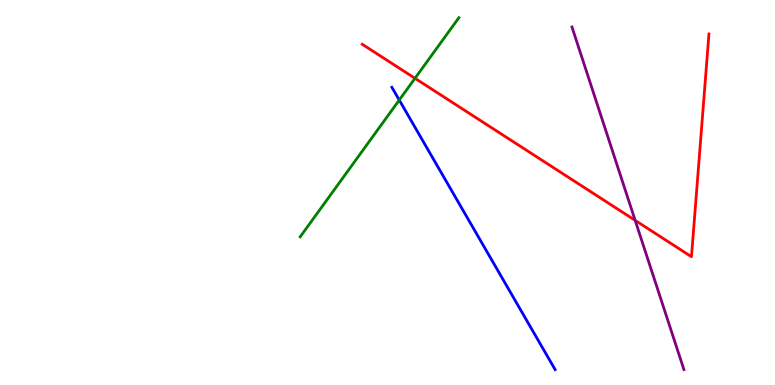[{'lines': ['blue', 'red'], 'intersections': []}, {'lines': ['green', 'red'], 'intersections': [{'x': 5.35, 'y': 7.97}]}, {'lines': ['purple', 'red'], 'intersections': [{'x': 8.2, 'y': 4.28}]}, {'lines': ['blue', 'green'], 'intersections': [{'x': 5.15, 'y': 7.4}]}, {'lines': ['blue', 'purple'], 'intersections': []}, {'lines': ['green', 'purple'], 'intersections': []}]